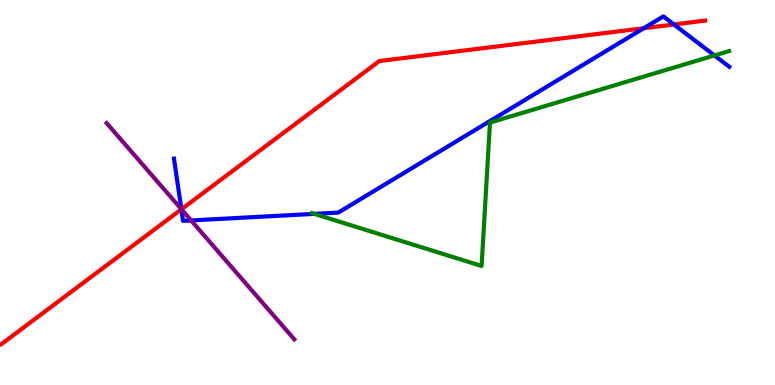[{'lines': ['blue', 'red'], 'intersections': [{'x': 2.34, 'y': 4.56}, {'x': 8.31, 'y': 9.27}, {'x': 8.7, 'y': 9.36}]}, {'lines': ['green', 'red'], 'intersections': []}, {'lines': ['purple', 'red'], 'intersections': [{'x': 2.34, 'y': 4.56}]}, {'lines': ['blue', 'green'], 'intersections': [{'x': 4.06, 'y': 4.45}, {'x': 9.22, 'y': 8.56}]}, {'lines': ['blue', 'purple'], 'intersections': [{'x': 2.34, 'y': 4.57}, {'x': 2.47, 'y': 4.27}]}, {'lines': ['green', 'purple'], 'intersections': []}]